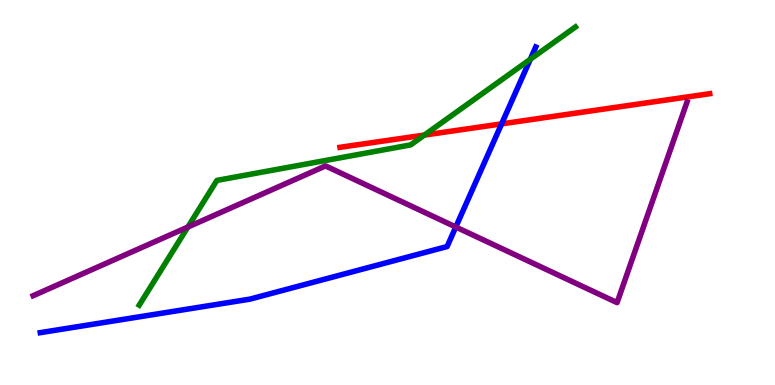[{'lines': ['blue', 'red'], 'intersections': [{'x': 6.47, 'y': 6.78}]}, {'lines': ['green', 'red'], 'intersections': [{'x': 5.48, 'y': 6.49}]}, {'lines': ['purple', 'red'], 'intersections': []}, {'lines': ['blue', 'green'], 'intersections': [{'x': 6.84, 'y': 8.46}]}, {'lines': ['blue', 'purple'], 'intersections': [{'x': 5.88, 'y': 4.1}]}, {'lines': ['green', 'purple'], 'intersections': [{'x': 2.42, 'y': 4.1}]}]